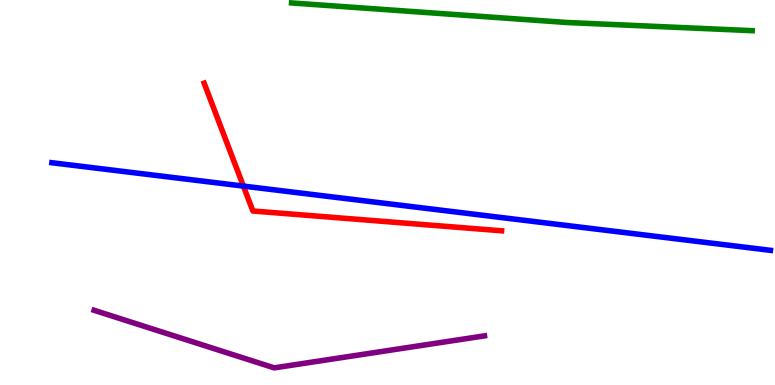[{'lines': ['blue', 'red'], 'intersections': [{'x': 3.14, 'y': 5.17}]}, {'lines': ['green', 'red'], 'intersections': []}, {'lines': ['purple', 'red'], 'intersections': []}, {'lines': ['blue', 'green'], 'intersections': []}, {'lines': ['blue', 'purple'], 'intersections': []}, {'lines': ['green', 'purple'], 'intersections': []}]